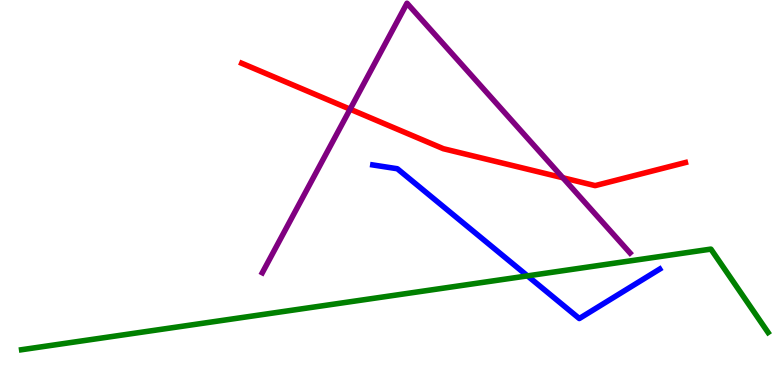[{'lines': ['blue', 'red'], 'intersections': []}, {'lines': ['green', 'red'], 'intersections': []}, {'lines': ['purple', 'red'], 'intersections': [{'x': 4.52, 'y': 7.16}, {'x': 7.26, 'y': 5.38}]}, {'lines': ['blue', 'green'], 'intersections': [{'x': 6.81, 'y': 2.83}]}, {'lines': ['blue', 'purple'], 'intersections': []}, {'lines': ['green', 'purple'], 'intersections': []}]